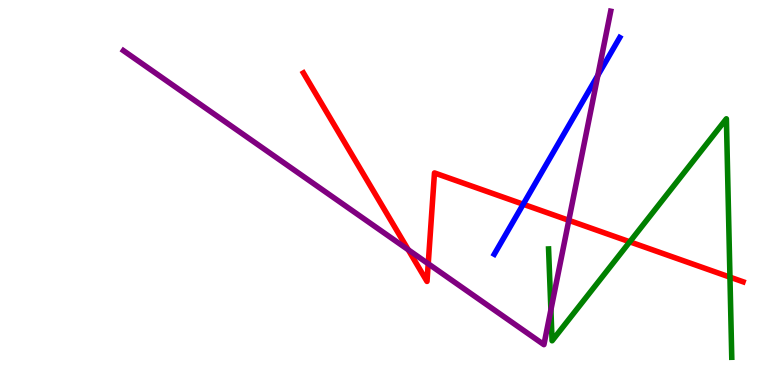[{'lines': ['blue', 'red'], 'intersections': [{'x': 6.75, 'y': 4.7}]}, {'lines': ['green', 'red'], 'intersections': [{'x': 8.13, 'y': 3.72}, {'x': 9.42, 'y': 2.8}]}, {'lines': ['purple', 'red'], 'intersections': [{'x': 5.27, 'y': 3.51}, {'x': 5.53, 'y': 3.15}, {'x': 7.34, 'y': 4.28}]}, {'lines': ['blue', 'green'], 'intersections': []}, {'lines': ['blue', 'purple'], 'intersections': [{'x': 7.71, 'y': 8.04}]}, {'lines': ['green', 'purple'], 'intersections': [{'x': 7.11, 'y': 1.95}]}]